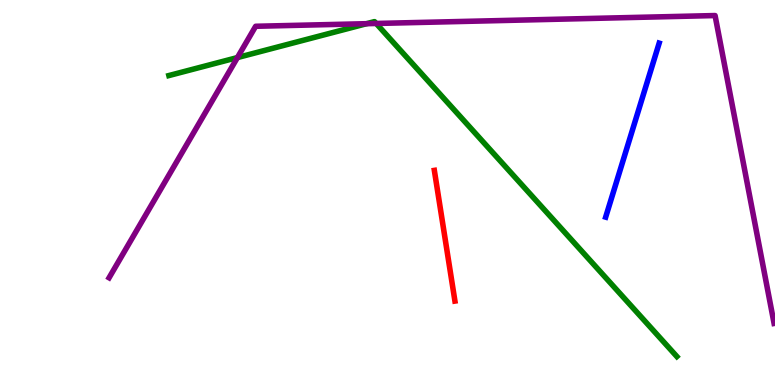[{'lines': ['blue', 'red'], 'intersections': []}, {'lines': ['green', 'red'], 'intersections': []}, {'lines': ['purple', 'red'], 'intersections': []}, {'lines': ['blue', 'green'], 'intersections': []}, {'lines': ['blue', 'purple'], 'intersections': []}, {'lines': ['green', 'purple'], 'intersections': [{'x': 3.06, 'y': 8.5}, {'x': 4.73, 'y': 9.38}, {'x': 4.85, 'y': 9.39}]}]